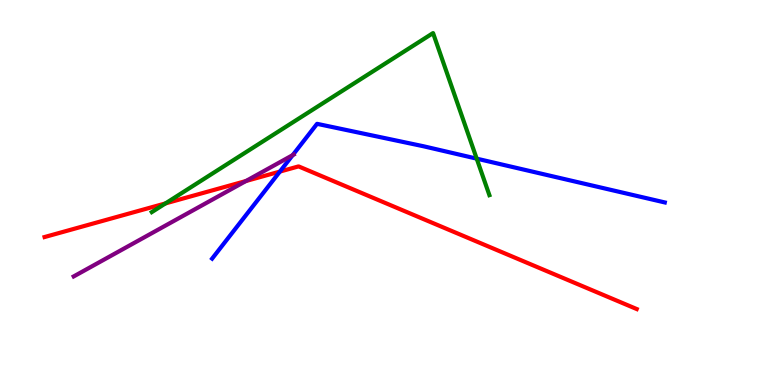[{'lines': ['blue', 'red'], 'intersections': [{'x': 3.61, 'y': 5.54}]}, {'lines': ['green', 'red'], 'intersections': [{'x': 2.14, 'y': 4.72}]}, {'lines': ['purple', 'red'], 'intersections': [{'x': 3.17, 'y': 5.3}]}, {'lines': ['blue', 'green'], 'intersections': [{'x': 6.15, 'y': 5.88}]}, {'lines': ['blue', 'purple'], 'intersections': [{'x': 3.78, 'y': 5.97}]}, {'lines': ['green', 'purple'], 'intersections': []}]